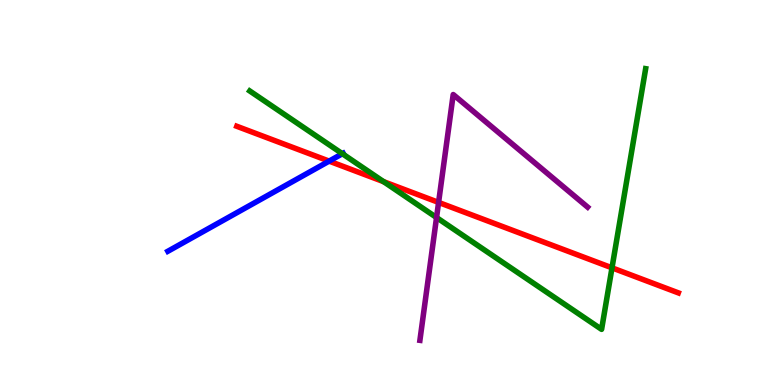[{'lines': ['blue', 'red'], 'intersections': [{'x': 4.25, 'y': 5.82}]}, {'lines': ['green', 'red'], 'intersections': [{'x': 4.95, 'y': 5.28}, {'x': 7.9, 'y': 3.04}]}, {'lines': ['purple', 'red'], 'intersections': [{'x': 5.66, 'y': 4.74}]}, {'lines': ['blue', 'green'], 'intersections': [{'x': 4.42, 'y': 6.01}]}, {'lines': ['blue', 'purple'], 'intersections': []}, {'lines': ['green', 'purple'], 'intersections': [{'x': 5.63, 'y': 4.35}]}]